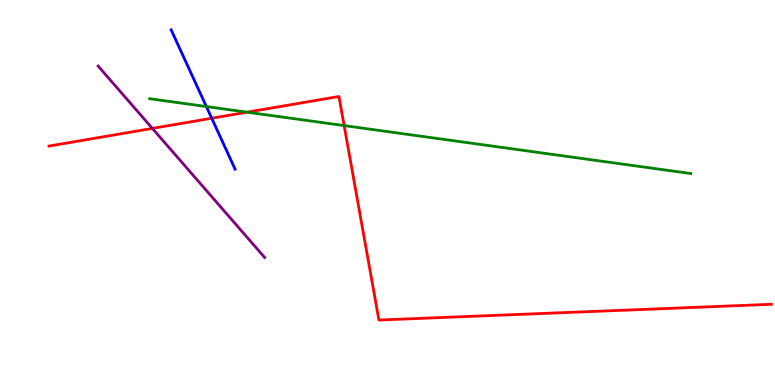[{'lines': ['blue', 'red'], 'intersections': [{'x': 2.73, 'y': 6.93}]}, {'lines': ['green', 'red'], 'intersections': [{'x': 3.19, 'y': 7.09}, {'x': 4.44, 'y': 6.74}]}, {'lines': ['purple', 'red'], 'intersections': [{'x': 1.97, 'y': 6.66}]}, {'lines': ['blue', 'green'], 'intersections': [{'x': 2.66, 'y': 7.23}]}, {'lines': ['blue', 'purple'], 'intersections': []}, {'lines': ['green', 'purple'], 'intersections': []}]